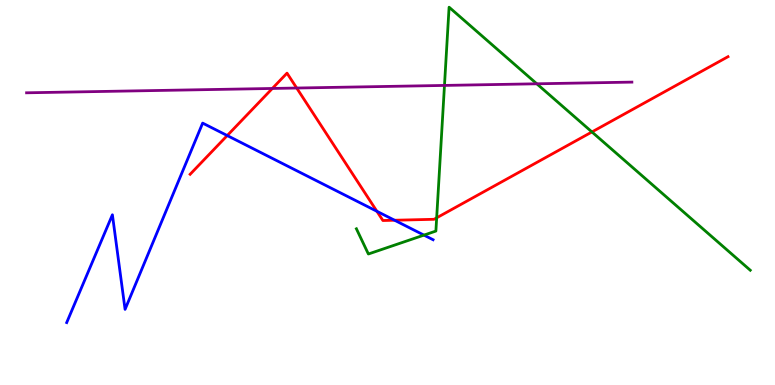[{'lines': ['blue', 'red'], 'intersections': [{'x': 2.93, 'y': 6.48}, {'x': 4.86, 'y': 4.51}, {'x': 5.09, 'y': 4.28}]}, {'lines': ['green', 'red'], 'intersections': [{'x': 5.63, 'y': 4.34}, {'x': 7.64, 'y': 6.57}]}, {'lines': ['purple', 'red'], 'intersections': [{'x': 3.51, 'y': 7.7}, {'x': 3.83, 'y': 7.71}]}, {'lines': ['blue', 'green'], 'intersections': [{'x': 5.47, 'y': 3.89}]}, {'lines': ['blue', 'purple'], 'intersections': []}, {'lines': ['green', 'purple'], 'intersections': [{'x': 5.74, 'y': 7.78}, {'x': 6.93, 'y': 7.82}]}]